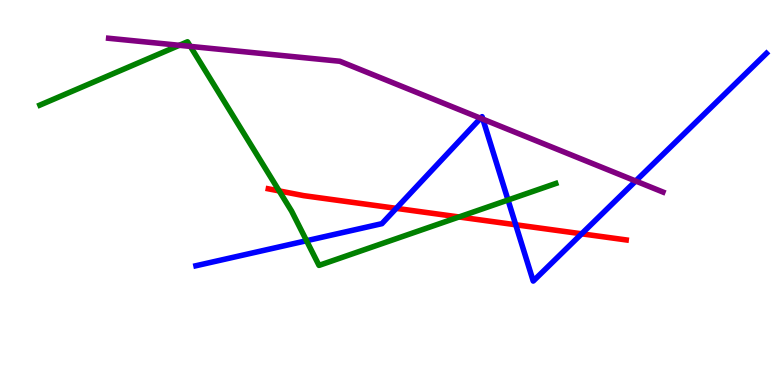[{'lines': ['blue', 'red'], 'intersections': [{'x': 5.11, 'y': 4.59}, {'x': 6.65, 'y': 4.16}, {'x': 7.5, 'y': 3.93}]}, {'lines': ['green', 'red'], 'intersections': [{'x': 3.6, 'y': 5.04}, {'x': 5.92, 'y': 4.36}]}, {'lines': ['purple', 'red'], 'intersections': []}, {'lines': ['blue', 'green'], 'intersections': [{'x': 3.96, 'y': 3.75}, {'x': 6.56, 'y': 4.8}]}, {'lines': ['blue', 'purple'], 'intersections': [{'x': 6.2, 'y': 6.93}, {'x': 6.23, 'y': 6.9}, {'x': 8.2, 'y': 5.3}]}, {'lines': ['green', 'purple'], 'intersections': [{'x': 2.31, 'y': 8.82}, {'x': 2.46, 'y': 8.79}]}]